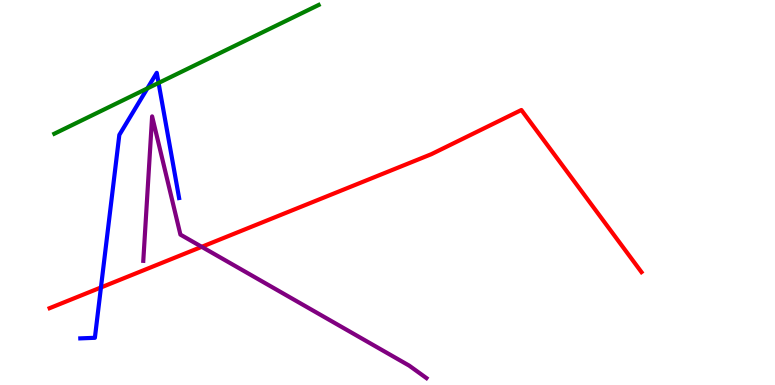[{'lines': ['blue', 'red'], 'intersections': [{'x': 1.3, 'y': 2.53}]}, {'lines': ['green', 'red'], 'intersections': []}, {'lines': ['purple', 'red'], 'intersections': [{'x': 2.6, 'y': 3.59}]}, {'lines': ['blue', 'green'], 'intersections': [{'x': 1.9, 'y': 7.7}, {'x': 2.05, 'y': 7.85}]}, {'lines': ['blue', 'purple'], 'intersections': []}, {'lines': ['green', 'purple'], 'intersections': []}]